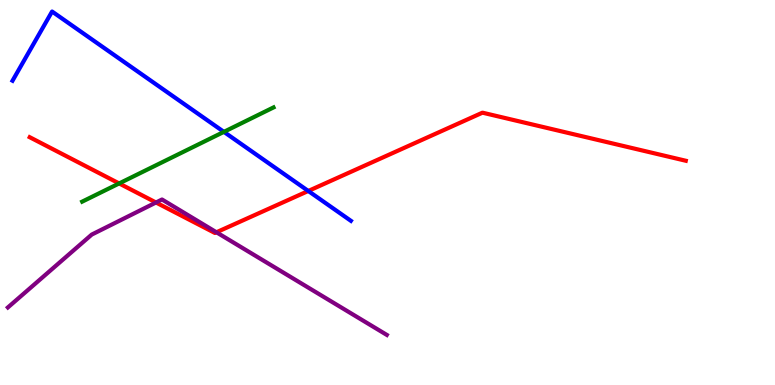[{'lines': ['blue', 'red'], 'intersections': [{'x': 3.98, 'y': 5.04}]}, {'lines': ['green', 'red'], 'intersections': [{'x': 1.54, 'y': 5.24}]}, {'lines': ['purple', 'red'], 'intersections': [{'x': 2.01, 'y': 4.74}, {'x': 2.79, 'y': 3.97}]}, {'lines': ['blue', 'green'], 'intersections': [{'x': 2.89, 'y': 6.57}]}, {'lines': ['blue', 'purple'], 'intersections': []}, {'lines': ['green', 'purple'], 'intersections': []}]